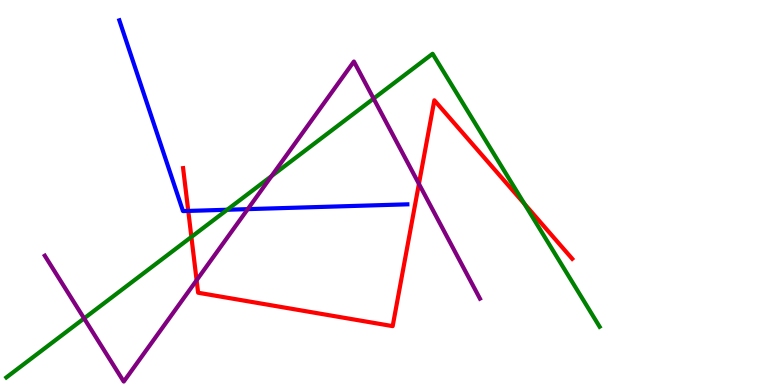[{'lines': ['blue', 'red'], 'intersections': [{'x': 2.43, 'y': 4.52}]}, {'lines': ['green', 'red'], 'intersections': [{'x': 2.47, 'y': 3.85}, {'x': 6.77, 'y': 4.71}]}, {'lines': ['purple', 'red'], 'intersections': [{'x': 2.54, 'y': 2.72}, {'x': 5.41, 'y': 5.22}]}, {'lines': ['blue', 'green'], 'intersections': [{'x': 2.93, 'y': 4.55}]}, {'lines': ['blue', 'purple'], 'intersections': [{'x': 3.2, 'y': 4.57}]}, {'lines': ['green', 'purple'], 'intersections': [{'x': 1.09, 'y': 1.73}, {'x': 3.5, 'y': 5.43}, {'x': 4.82, 'y': 7.44}]}]